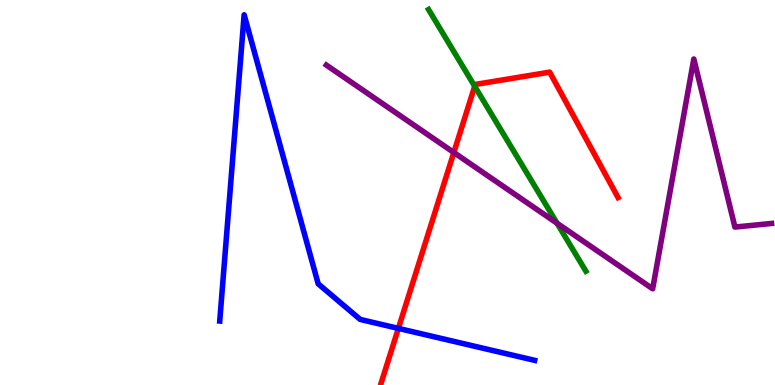[{'lines': ['blue', 'red'], 'intersections': [{'x': 5.14, 'y': 1.47}]}, {'lines': ['green', 'red'], 'intersections': [{'x': 6.13, 'y': 7.76}]}, {'lines': ['purple', 'red'], 'intersections': [{'x': 5.86, 'y': 6.04}]}, {'lines': ['blue', 'green'], 'intersections': []}, {'lines': ['blue', 'purple'], 'intersections': []}, {'lines': ['green', 'purple'], 'intersections': [{'x': 7.19, 'y': 4.2}]}]